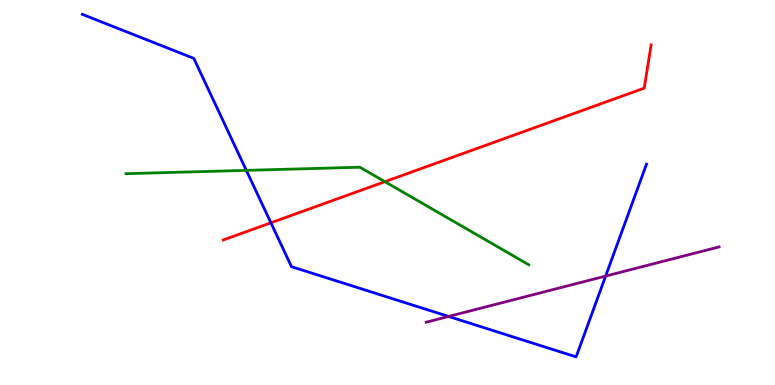[{'lines': ['blue', 'red'], 'intersections': [{'x': 3.5, 'y': 4.21}]}, {'lines': ['green', 'red'], 'intersections': [{'x': 4.97, 'y': 5.28}]}, {'lines': ['purple', 'red'], 'intersections': []}, {'lines': ['blue', 'green'], 'intersections': [{'x': 3.18, 'y': 5.57}]}, {'lines': ['blue', 'purple'], 'intersections': [{'x': 5.79, 'y': 1.78}, {'x': 7.81, 'y': 2.83}]}, {'lines': ['green', 'purple'], 'intersections': []}]